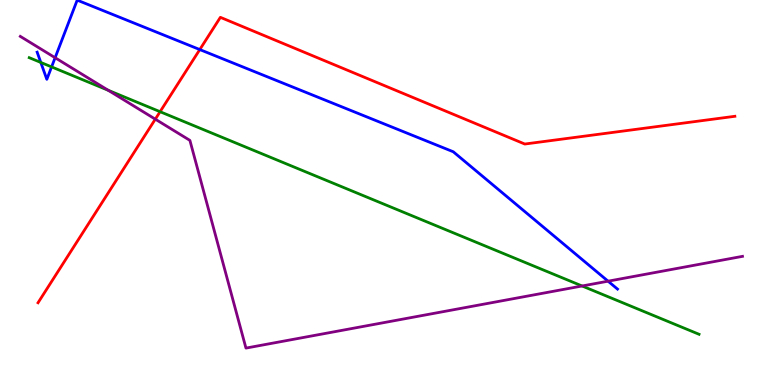[{'lines': ['blue', 'red'], 'intersections': [{'x': 2.58, 'y': 8.71}]}, {'lines': ['green', 'red'], 'intersections': [{'x': 2.07, 'y': 7.1}]}, {'lines': ['purple', 'red'], 'intersections': [{'x': 2.0, 'y': 6.9}]}, {'lines': ['blue', 'green'], 'intersections': [{'x': 0.527, 'y': 8.38}, {'x': 0.666, 'y': 8.26}]}, {'lines': ['blue', 'purple'], 'intersections': [{'x': 0.711, 'y': 8.5}, {'x': 7.85, 'y': 2.7}]}, {'lines': ['green', 'purple'], 'intersections': [{'x': 1.4, 'y': 7.66}, {'x': 7.51, 'y': 2.57}]}]